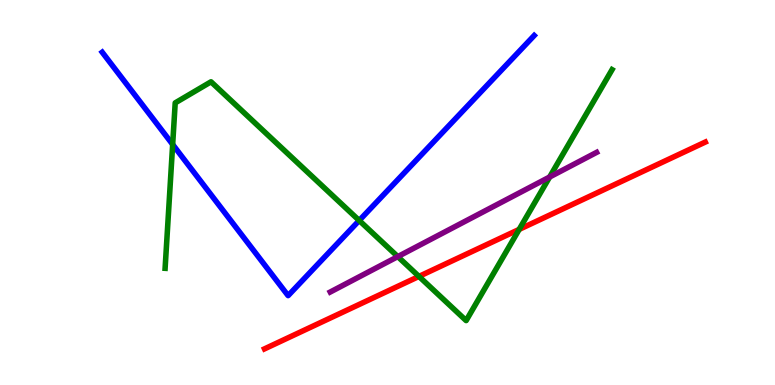[{'lines': ['blue', 'red'], 'intersections': []}, {'lines': ['green', 'red'], 'intersections': [{'x': 5.41, 'y': 2.82}, {'x': 6.7, 'y': 4.04}]}, {'lines': ['purple', 'red'], 'intersections': []}, {'lines': ['blue', 'green'], 'intersections': [{'x': 2.23, 'y': 6.25}, {'x': 4.63, 'y': 4.27}]}, {'lines': ['blue', 'purple'], 'intersections': []}, {'lines': ['green', 'purple'], 'intersections': [{'x': 5.13, 'y': 3.33}, {'x': 7.09, 'y': 5.4}]}]